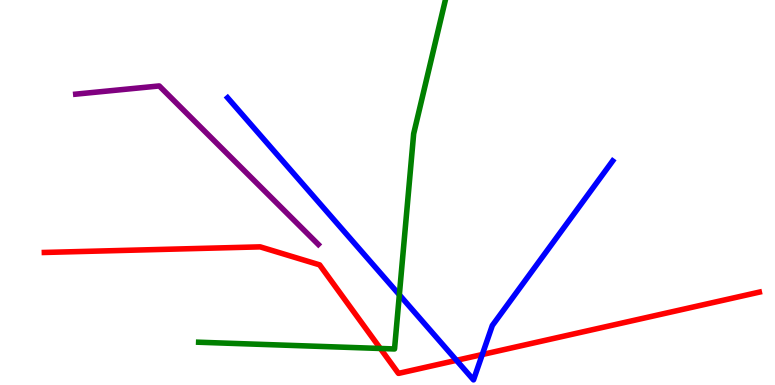[{'lines': ['blue', 'red'], 'intersections': [{'x': 5.89, 'y': 0.641}, {'x': 6.22, 'y': 0.792}]}, {'lines': ['green', 'red'], 'intersections': [{'x': 4.91, 'y': 0.949}]}, {'lines': ['purple', 'red'], 'intersections': []}, {'lines': ['blue', 'green'], 'intersections': [{'x': 5.15, 'y': 2.34}]}, {'lines': ['blue', 'purple'], 'intersections': []}, {'lines': ['green', 'purple'], 'intersections': []}]